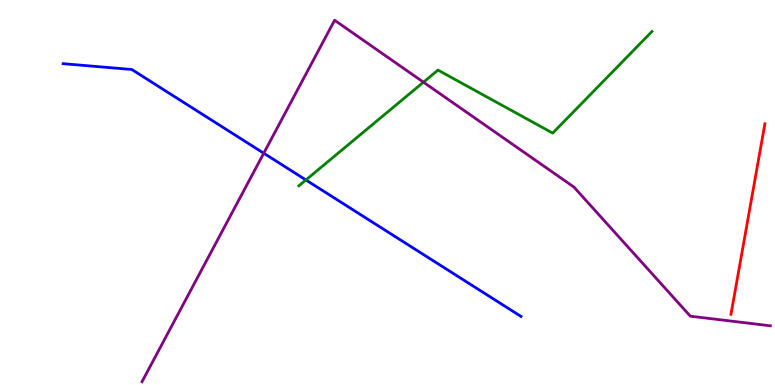[{'lines': ['blue', 'red'], 'intersections': []}, {'lines': ['green', 'red'], 'intersections': []}, {'lines': ['purple', 'red'], 'intersections': []}, {'lines': ['blue', 'green'], 'intersections': [{'x': 3.95, 'y': 5.33}]}, {'lines': ['blue', 'purple'], 'intersections': [{'x': 3.4, 'y': 6.02}]}, {'lines': ['green', 'purple'], 'intersections': [{'x': 5.46, 'y': 7.87}]}]